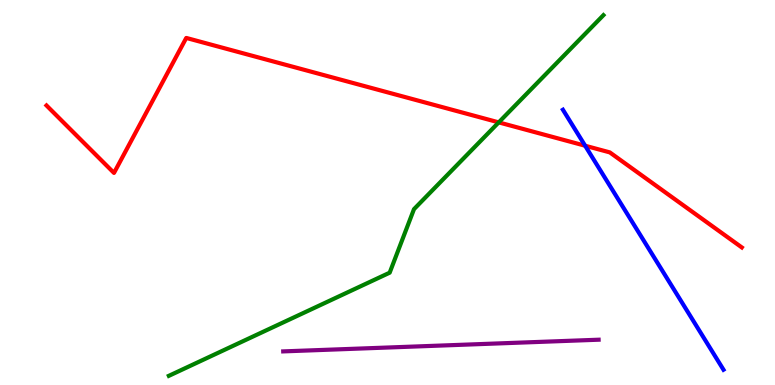[{'lines': ['blue', 'red'], 'intersections': [{'x': 7.55, 'y': 6.21}]}, {'lines': ['green', 'red'], 'intersections': [{'x': 6.44, 'y': 6.82}]}, {'lines': ['purple', 'red'], 'intersections': []}, {'lines': ['blue', 'green'], 'intersections': []}, {'lines': ['blue', 'purple'], 'intersections': []}, {'lines': ['green', 'purple'], 'intersections': []}]